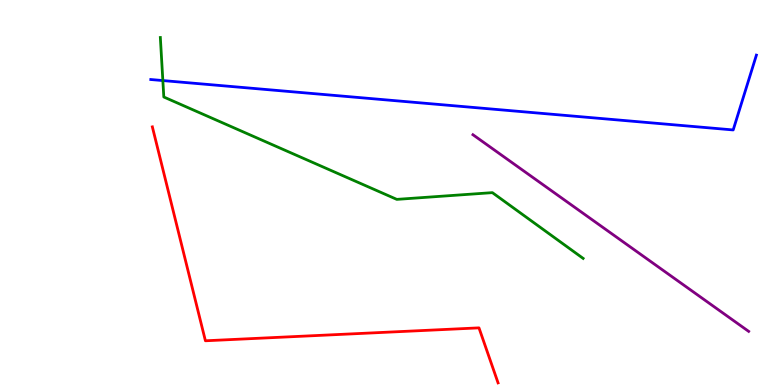[{'lines': ['blue', 'red'], 'intersections': []}, {'lines': ['green', 'red'], 'intersections': []}, {'lines': ['purple', 'red'], 'intersections': []}, {'lines': ['blue', 'green'], 'intersections': [{'x': 2.1, 'y': 7.91}]}, {'lines': ['blue', 'purple'], 'intersections': []}, {'lines': ['green', 'purple'], 'intersections': []}]